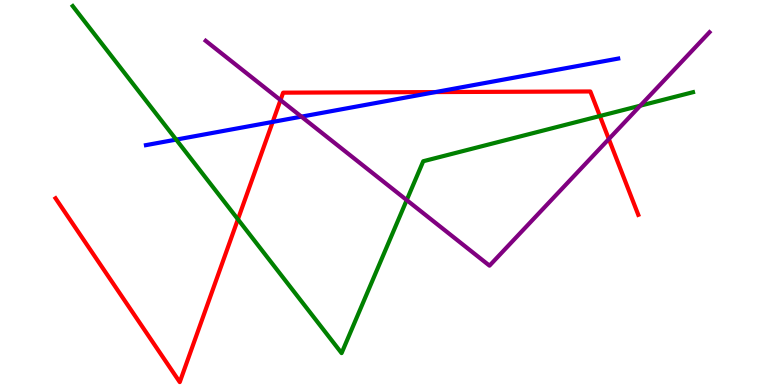[{'lines': ['blue', 'red'], 'intersections': [{'x': 3.52, 'y': 6.83}, {'x': 5.62, 'y': 7.61}]}, {'lines': ['green', 'red'], 'intersections': [{'x': 3.07, 'y': 4.3}, {'x': 7.74, 'y': 6.99}]}, {'lines': ['purple', 'red'], 'intersections': [{'x': 3.62, 'y': 7.4}, {'x': 7.86, 'y': 6.39}]}, {'lines': ['blue', 'green'], 'intersections': [{'x': 2.27, 'y': 6.37}]}, {'lines': ['blue', 'purple'], 'intersections': [{'x': 3.89, 'y': 6.97}]}, {'lines': ['green', 'purple'], 'intersections': [{'x': 5.25, 'y': 4.8}, {'x': 8.26, 'y': 7.25}]}]